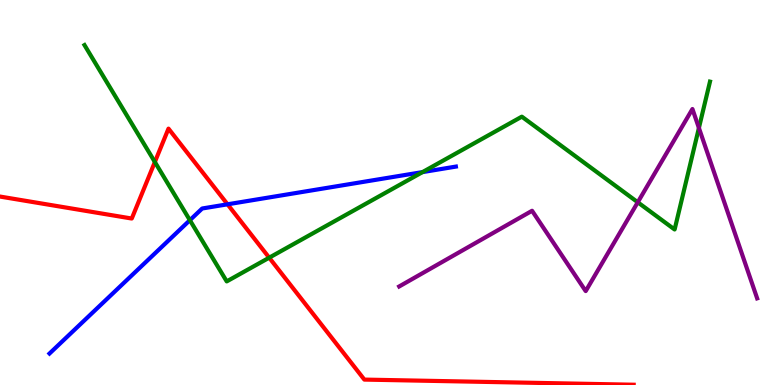[{'lines': ['blue', 'red'], 'intersections': [{'x': 2.94, 'y': 4.69}]}, {'lines': ['green', 'red'], 'intersections': [{'x': 2.0, 'y': 5.79}, {'x': 3.47, 'y': 3.31}]}, {'lines': ['purple', 'red'], 'intersections': []}, {'lines': ['blue', 'green'], 'intersections': [{'x': 2.45, 'y': 4.28}, {'x': 5.45, 'y': 5.53}]}, {'lines': ['blue', 'purple'], 'intersections': []}, {'lines': ['green', 'purple'], 'intersections': [{'x': 8.23, 'y': 4.75}, {'x': 9.02, 'y': 6.68}]}]